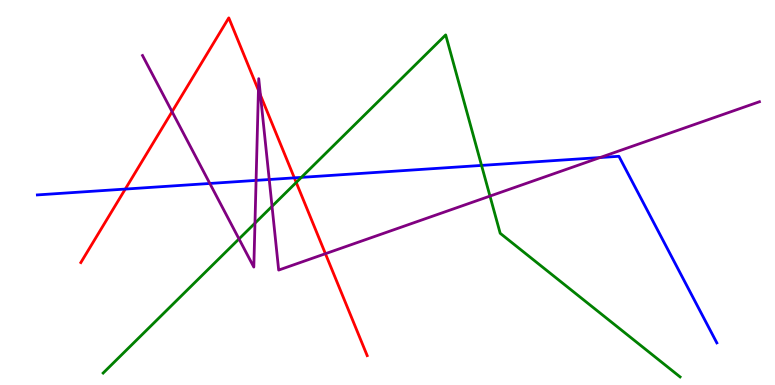[{'lines': ['blue', 'red'], 'intersections': [{'x': 1.62, 'y': 5.09}, {'x': 3.8, 'y': 5.38}]}, {'lines': ['green', 'red'], 'intersections': [{'x': 3.82, 'y': 5.26}]}, {'lines': ['purple', 'red'], 'intersections': [{'x': 2.22, 'y': 7.1}, {'x': 3.33, 'y': 7.66}, {'x': 3.36, 'y': 7.53}, {'x': 4.2, 'y': 3.41}]}, {'lines': ['blue', 'green'], 'intersections': [{'x': 3.89, 'y': 5.39}, {'x': 6.21, 'y': 5.7}]}, {'lines': ['blue', 'purple'], 'intersections': [{'x': 2.71, 'y': 5.23}, {'x': 3.3, 'y': 5.31}, {'x': 3.47, 'y': 5.34}, {'x': 7.74, 'y': 5.91}]}, {'lines': ['green', 'purple'], 'intersections': [{'x': 3.08, 'y': 3.79}, {'x': 3.29, 'y': 4.2}, {'x': 3.51, 'y': 4.64}, {'x': 6.32, 'y': 4.91}]}]